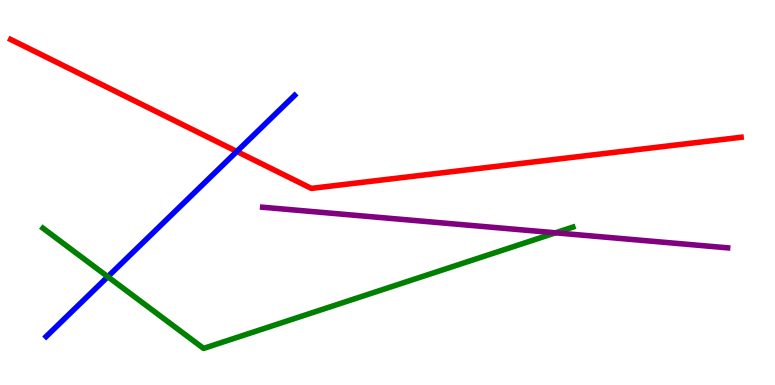[{'lines': ['blue', 'red'], 'intersections': [{'x': 3.06, 'y': 6.07}]}, {'lines': ['green', 'red'], 'intersections': []}, {'lines': ['purple', 'red'], 'intersections': []}, {'lines': ['blue', 'green'], 'intersections': [{'x': 1.39, 'y': 2.81}]}, {'lines': ['blue', 'purple'], 'intersections': []}, {'lines': ['green', 'purple'], 'intersections': [{'x': 7.17, 'y': 3.95}]}]